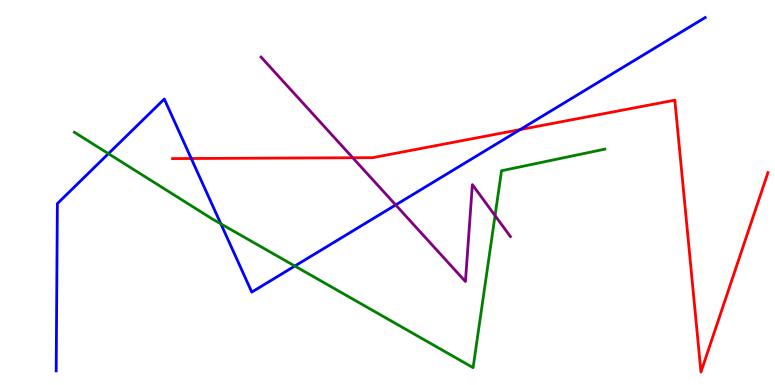[{'lines': ['blue', 'red'], 'intersections': [{'x': 2.47, 'y': 5.88}, {'x': 6.71, 'y': 6.63}]}, {'lines': ['green', 'red'], 'intersections': []}, {'lines': ['purple', 'red'], 'intersections': [{'x': 4.55, 'y': 5.9}]}, {'lines': ['blue', 'green'], 'intersections': [{'x': 1.4, 'y': 6.01}, {'x': 2.85, 'y': 4.19}, {'x': 3.8, 'y': 3.09}]}, {'lines': ['blue', 'purple'], 'intersections': [{'x': 5.11, 'y': 4.68}]}, {'lines': ['green', 'purple'], 'intersections': [{'x': 6.39, 'y': 4.4}]}]